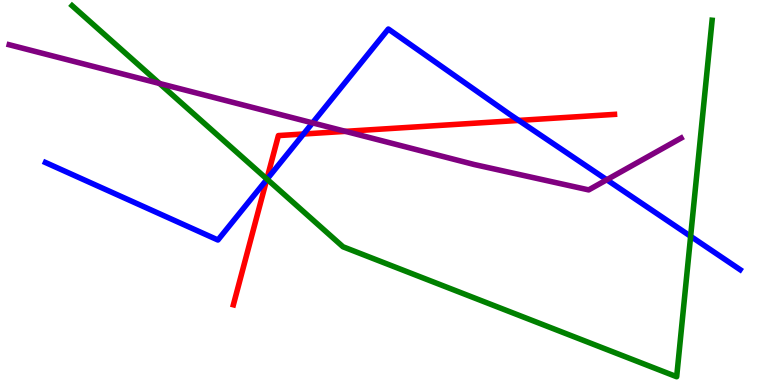[{'lines': ['blue', 'red'], 'intersections': [{'x': 3.44, 'y': 5.33}, {'x': 3.92, 'y': 6.52}, {'x': 6.69, 'y': 6.87}]}, {'lines': ['green', 'red'], 'intersections': [{'x': 3.44, 'y': 5.35}]}, {'lines': ['purple', 'red'], 'intersections': [{'x': 4.46, 'y': 6.59}]}, {'lines': ['blue', 'green'], 'intersections': [{'x': 3.45, 'y': 5.35}, {'x': 8.91, 'y': 3.86}]}, {'lines': ['blue', 'purple'], 'intersections': [{'x': 4.03, 'y': 6.81}, {'x': 7.83, 'y': 5.33}]}, {'lines': ['green', 'purple'], 'intersections': [{'x': 2.06, 'y': 7.83}]}]